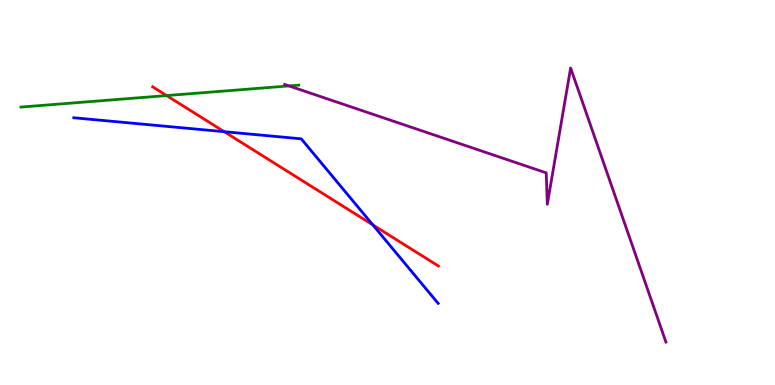[{'lines': ['blue', 'red'], 'intersections': [{'x': 2.89, 'y': 6.58}, {'x': 4.81, 'y': 4.16}]}, {'lines': ['green', 'red'], 'intersections': [{'x': 2.15, 'y': 7.52}]}, {'lines': ['purple', 'red'], 'intersections': []}, {'lines': ['blue', 'green'], 'intersections': []}, {'lines': ['blue', 'purple'], 'intersections': []}, {'lines': ['green', 'purple'], 'intersections': [{'x': 3.73, 'y': 7.77}]}]